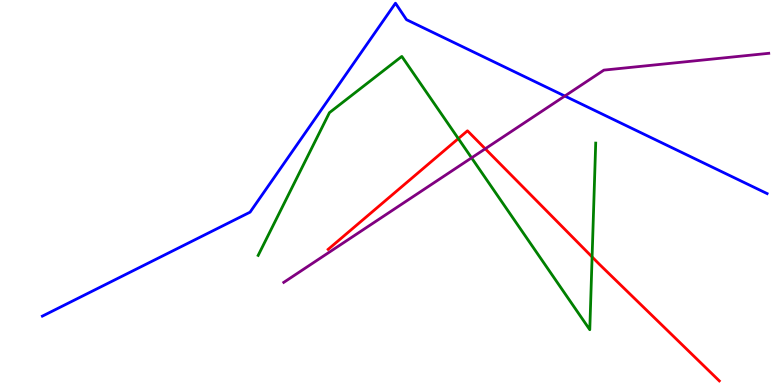[{'lines': ['blue', 'red'], 'intersections': []}, {'lines': ['green', 'red'], 'intersections': [{'x': 5.91, 'y': 6.4}, {'x': 7.64, 'y': 3.33}]}, {'lines': ['purple', 'red'], 'intersections': [{'x': 6.26, 'y': 6.14}]}, {'lines': ['blue', 'green'], 'intersections': []}, {'lines': ['blue', 'purple'], 'intersections': [{'x': 7.29, 'y': 7.51}]}, {'lines': ['green', 'purple'], 'intersections': [{'x': 6.08, 'y': 5.9}]}]